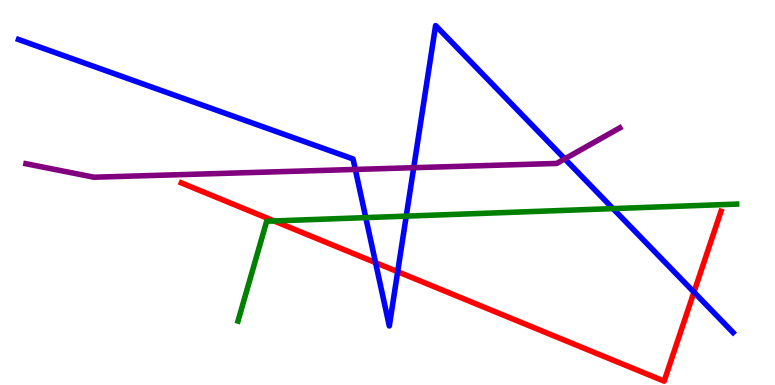[{'lines': ['blue', 'red'], 'intersections': [{'x': 4.85, 'y': 3.18}, {'x': 5.13, 'y': 2.94}, {'x': 8.95, 'y': 2.41}]}, {'lines': ['green', 'red'], 'intersections': [{'x': 3.54, 'y': 4.26}]}, {'lines': ['purple', 'red'], 'intersections': []}, {'lines': ['blue', 'green'], 'intersections': [{'x': 4.72, 'y': 4.35}, {'x': 5.24, 'y': 4.39}, {'x': 7.91, 'y': 4.58}]}, {'lines': ['blue', 'purple'], 'intersections': [{'x': 4.58, 'y': 5.6}, {'x': 5.34, 'y': 5.64}, {'x': 7.29, 'y': 5.87}]}, {'lines': ['green', 'purple'], 'intersections': []}]